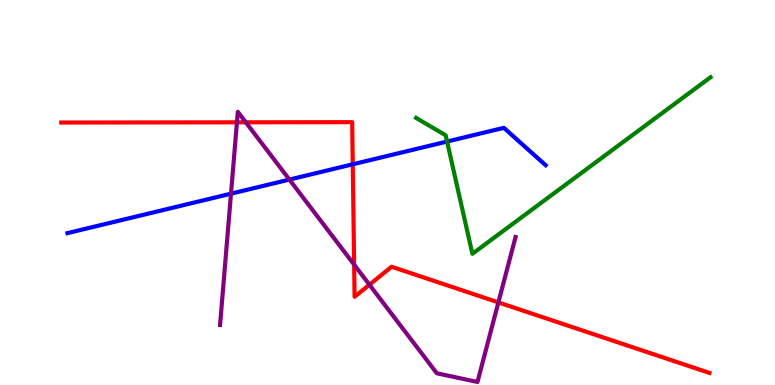[{'lines': ['blue', 'red'], 'intersections': [{'x': 4.55, 'y': 5.73}]}, {'lines': ['green', 'red'], 'intersections': []}, {'lines': ['purple', 'red'], 'intersections': [{'x': 3.06, 'y': 6.82}, {'x': 3.17, 'y': 6.82}, {'x': 4.57, 'y': 3.13}, {'x': 4.77, 'y': 2.6}, {'x': 6.43, 'y': 2.15}]}, {'lines': ['blue', 'green'], 'intersections': [{'x': 5.77, 'y': 6.32}]}, {'lines': ['blue', 'purple'], 'intersections': [{'x': 2.98, 'y': 4.97}, {'x': 3.73, 'y': 5.34}]}, {'lines': ['green', 'purple'], 'intersections': []}]